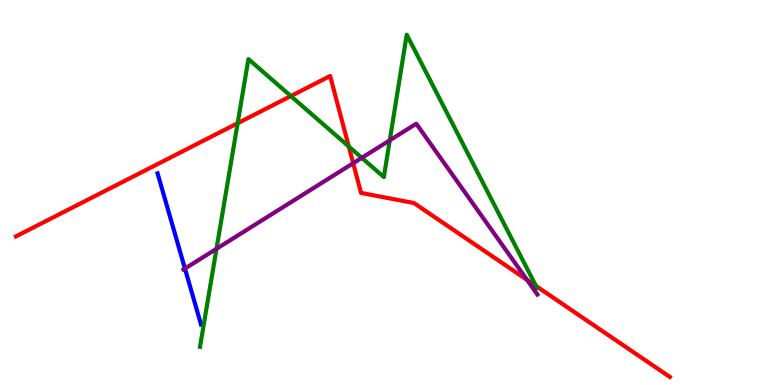[{'lines': ['blue', 'red'], 'intersections': []}, {'lines': ['green', 'red'], 'intersections': [{'x': 3.07, 'y': 6.8}, {'x': 3.75, 'y': 7.5}, {'x': 4.5, 'y': 6.19}, {'x': 6.92, 'y': 2.57}]}, {'lines': ['purple', 'red'], 'intersections': [{'x': 4.56, 'y': 5.76}, {'x': 6.8, 'y': 2.73}]}, {'lines': ['blue', 'green'], 'intersections': []}, {'lines': ['blue', 'purple'], 'intersections': [{'x': 2.39, 'y': 3.02}]}, {'lines': ['green', 'purple'], 'intersections': [{'x': 2.79, 'y': 3.54}, {'x': 4.67, 'y': 5.9}, {'x': 5.03, 'y': 6.36}]}]